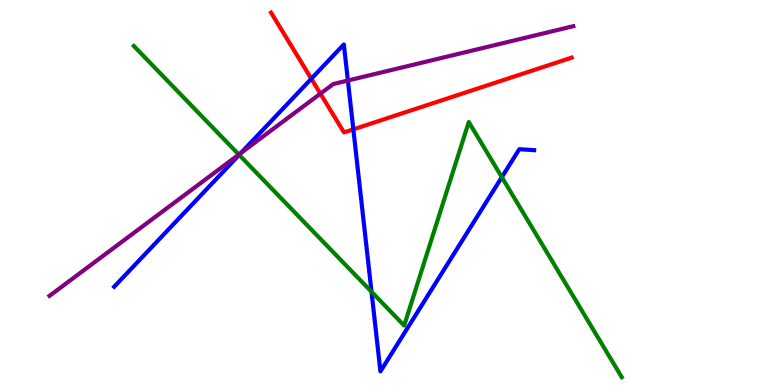[{'lines': ['blue', 'red'], 'intersections': [{'x': 4.02, 'y': 7.95}, {'x': 4.56, 'y': 6.64}]}, {'lines': ['green', 'red'], 'intersections': []}, {'lines': ['purple', 'red'], 'intersections': [{'x': 4.13, 'y': 7.57}]}, {'lines': ['blue', 'green'], 'intersections': [{'x': 3.09, 'y': 5.98}, {'x': 4.79, 'y': 2.42}, {'x': 6.48, 'y': 5.4}]}, {'lines': ['blue', 'purple'], 'intersections': [{'x': 3.11, 'y': 6.03}, {'x': 4.49, 'y': 7.91}]}, {'lines': ['green', 'purple'], 'intersections': [{'x': 3.08, 'y': 5.99}]}]